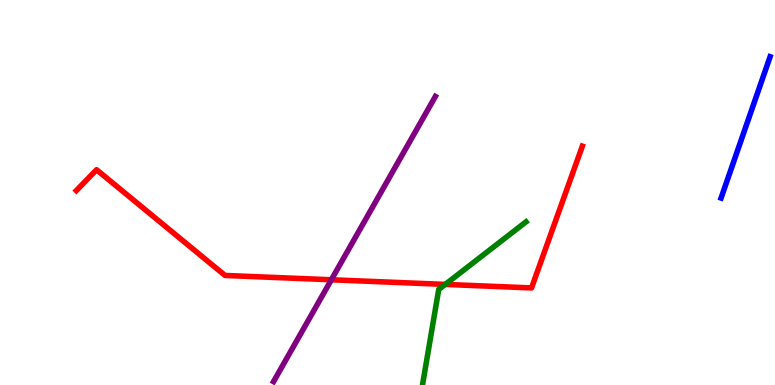[{'lines': ['blue', 'red'], 'intersections': []}, {'lines': ['green', 'red'], 'intersections': [{'x': 5.75, 'y': 2.61}]}, {'lines': ['purple', 'red'], 'intersections': [{'x': 4.28, 'y': 2.73}]}, {'lines': ['blue', 'green'], 'intersections': []}, {'lines': ['blue', 'purple'], 'intersections': []}, {'lines': ['green', 'purple'], 'intersections': []}]